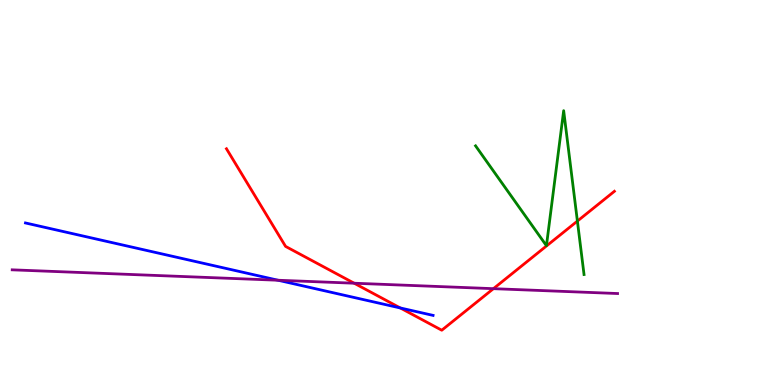[{'lines': ['blue', 'red'], 'intersections': [{'x': 5.16, 'y': 2.0}]}, {'lines': ['green', 'red'], 'intersections': [{'x': 7.45, 'y': 4.26}]}, {'lines': ['purple', 'red'], 'intersections': [{'x': 4.57, 'y': 2.64}, {'x': 6.37, 'y': 2.5}]}, {'lines': ['blue', 'green'], 'intersections': []}, {'lines': ['blue', 'purple'], 'intersections': [{'x': 3.59, 'y': 2.72}]}, {'lines': ['green', 'purple'], 'intersections': []}]